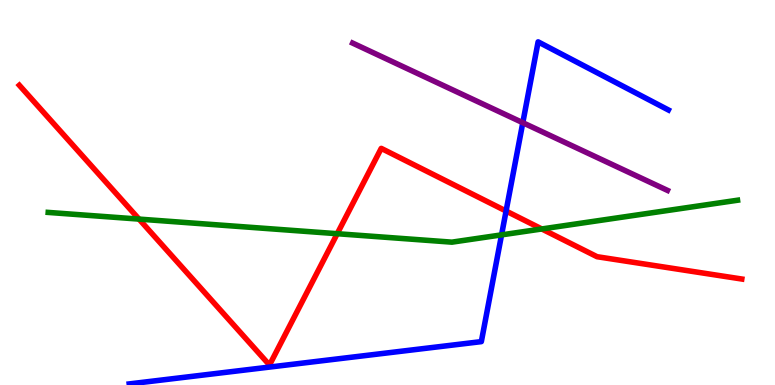[{'lines': ['blue', 'red'], 'intersections': [{'x': 6.53, 'y': 4.52}]}, {'lines': ['green', 'red'], 'intersections': [{'x': 1.79, 'y': 4.31}, {'x': 4.35, 'y': 3.93}, {'x': 6.99, 'y': 4.05}]}, {'lines': ['purple', 'red'], 'intersections': []}, {'lines': ['blue', 'green'], 'intersections': [{'x': 6.47, 'y': 3.9}]}, {'lines': ['blue', 'purple'], 'intersections': [{'x': 6.75, 'y': 6.81}]}, {'lines': ['green', 'purple'], 'intersections': []}]